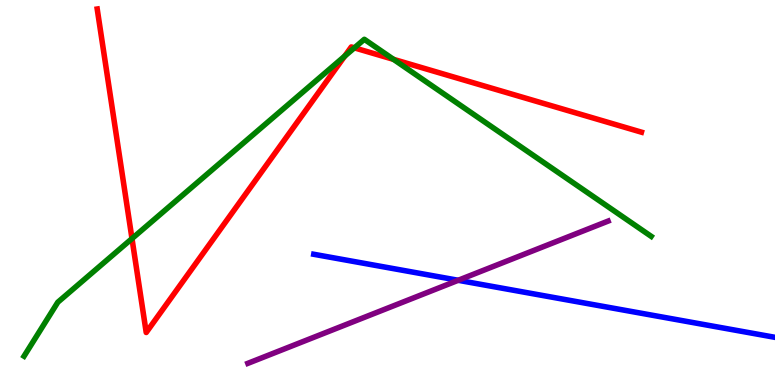[{'lines': ['blue', 'red'], 'intersections': []}, {'lines': ['green', 'red'], 'intersections': [{'x': 1.7, 'y': 3.8}, {'x': 4.45, 'y': 8.54}, {'x': 4.57, 'y': 8.76}, {'x': 5.08, 'y': 8.46}]}, {'lines': ['purple', 'red'], 'intersections': []}, {'lines': ['blue', 'green'], 'intersections': []}, {'lines': ['blue', 'purple'], 'intersections': [{'x': 5.91, 'y': 2.72}]}, {'lines': ['green', 'purple'], 'intersections': []}]